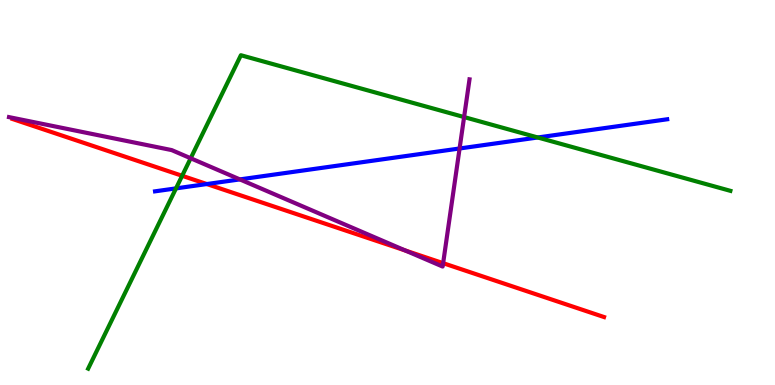[{'lines': ['blue', 'red'], 'intersections': [{'x': 2.67, 'y': 5.22}]}, {'lines': ['green', 'red'], 'intersections': [{'x': 2.35, 'y': 5.43}]}, {'lines': ['purple', 'red'], 'intersections': [{'x': 5.23, 'y': 3.49}, {'x': 5.72, 'y': 3.16}]}, {'lines': ['blue', 'green'], 'intersections': [{'x': 2.27, 'y': 5.11}, {'x': 6.94, 'y': 6.43}]}, {'lines': ['blue', 'purple'], 'intersections': [{'x': 3.1, 'y': 5.34}, {'x': 5.93, 'y': 6.14}]}, {'lines': ['green', 'purple'], 'intersections': [{'x': 2.46, 'y': 5.89}, {'x': 5.99, 'y': 6.96}]}]